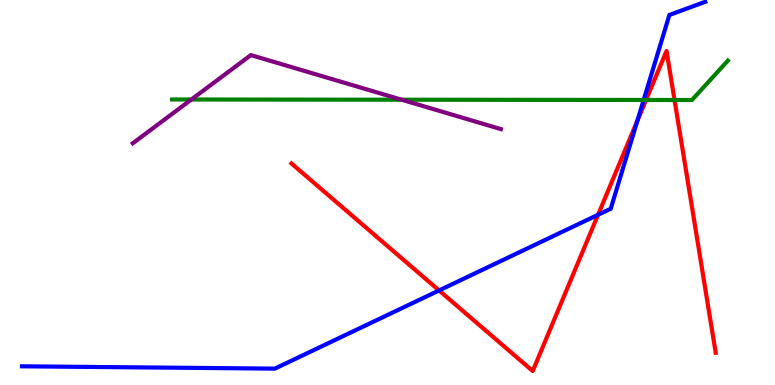[{'lines': ['blue', 'red'], 'intersections': [{'x': 5.67, 'y': 2.46}, {'x': 7.72, 'y': 4.42}, {'x': 8.22, 'y': 6.87}]}, {'lines': ['green', 'red'], 'intersections': [{'x': 8.34, 'y': 7.4}, {'x': 8.7, 'y': 7.4}]}, {'lines': ['purple', 'red'], 'intersections': []}, {'lines': ['blue', 'green'], 'intersections': [{'x': 8.31, 'y': 7.4}]}, {'lines': ['blue', 'purple'], 'intersections': []}, {'lines': ['green', 'purple'], 'intersections': [{'x': 2.47, 'y': 7.42}, {'x': 5.18, 'y': 7.41}]}]